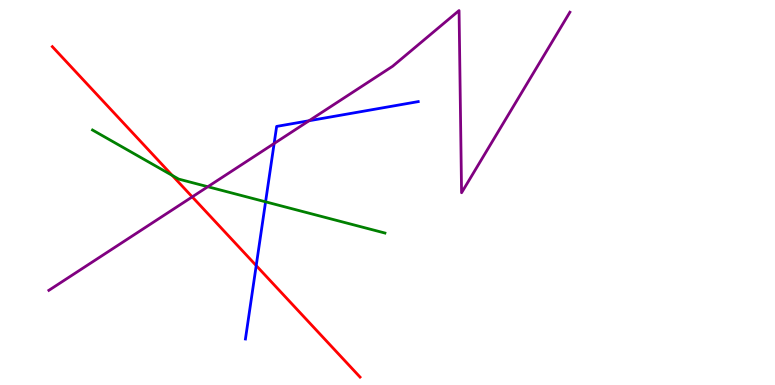[{'lines': ['blue', 'red'], 'intersections': [{'x': 3.31, 'y': 3.1}]}, {'lines': ['green', 'red'], 'intersections': [{'x': 2.22, 'y': 5.44}]}, {'lines': ['purple', 'red'], 'intersections': [{'x': 2.48, 'y': 4.89}]}, {'lines': ['blue', 'green'], 'intersections': [{'x': 3.43, 'y': 4.76}]}, {'lines': ['blue', 'purple'], 'intersections': [{'x': 3.54, 'y': 6.27}, {'x': 3.99, 'y': 6.86}]}, {'lines': ['green', 'purple'], 'intersections': [{'x': 2.68, 'y': 5.15}]}]